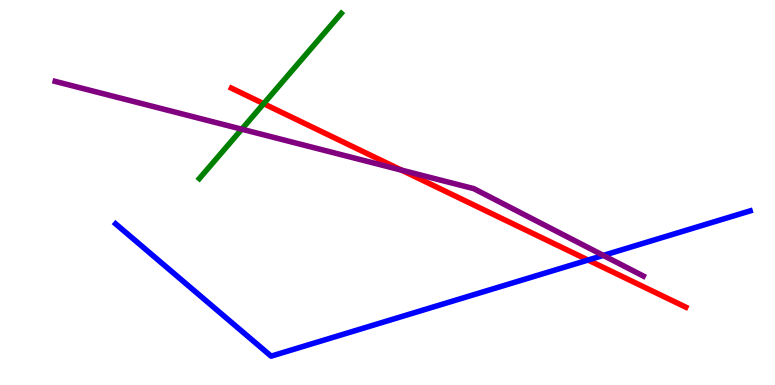[{'lines': ['blue', 'red'], 'intersections': [{'x': 7.59, 'y': 3.25}]}, {'lines': ['green', 'red'], 'intersections': [{'x': 3.4, 'y': 7.31}]}, {'lines': ['purple', 'red'], 'intersections': [{'x': 5.18, 'y': 5.58}]}, {'lines': ['blue', 'green'], 'intersections': []}, {'lines': ['blue', 'purple'], 'intersections': [{'x': 7.78, 'y': 3.37}]}, {'lines': ['green', 'purple'], 'intersections': [{'x': 3.12, 'y': 6.64}]}]